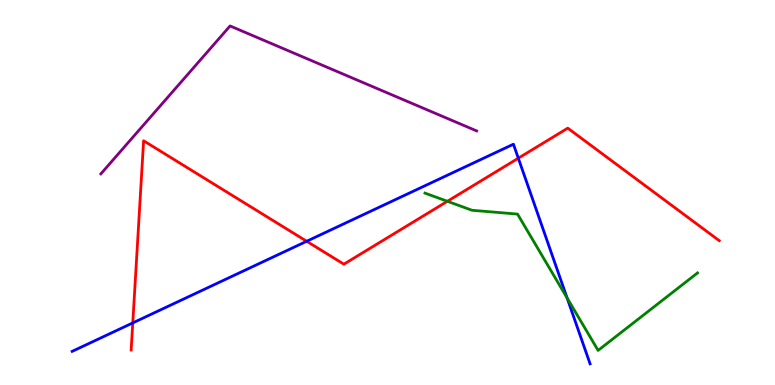[{'lines': ['blue', 'red'], 'intersections': [{'x': 1.71, 'y': 1.61}, {'x': 3.96, 'y': 3.73}, {'x': 6.69, 'y': 5.89}]}, {'lines': ['green', 'red'], 'intersections': [{'x': 5.77, 'y': 4.77}]}, {'lines': ['purple', 'red'], 'intersections': []}, {'lines': ['blue', 'green'], 'intersections': [{'x': 7.32, 'y': 2.26}]}, {'lines': ['blue', 'purple'], 'intersections': []}, {'lines': ['green', 'purple'], 'intersections': []}]